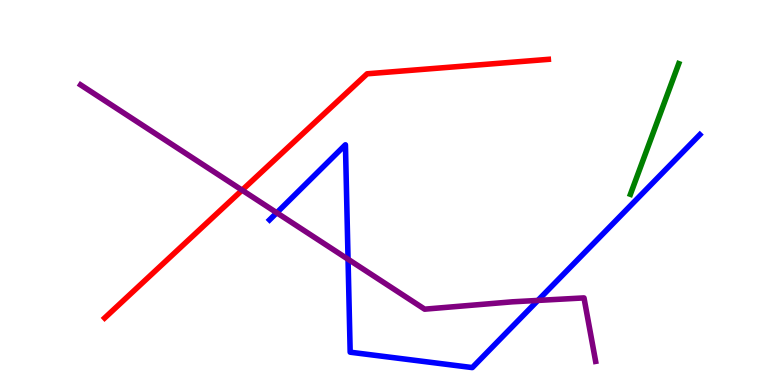[{'lines': ['blue', 'red'], 'intersections': []}, {'lines': ['green', 'red'], 'intersections': []}, {'lines': ['purple', 'red'], 'intersections': [{'x': 3.12, 'y': 5.06}]}, {'lines': ['blue', 'green'], 'intersections': []}, {'lines': ['blue', 'purple'], 'intersections': [{'x': 3.57, 'y': 4.47}, {'x': 4.49, 'y': 3.27}, {'x': 6.94, 'y': 2.2}]}, {'lines': ['green', 'purple'], 'intersections': []}]